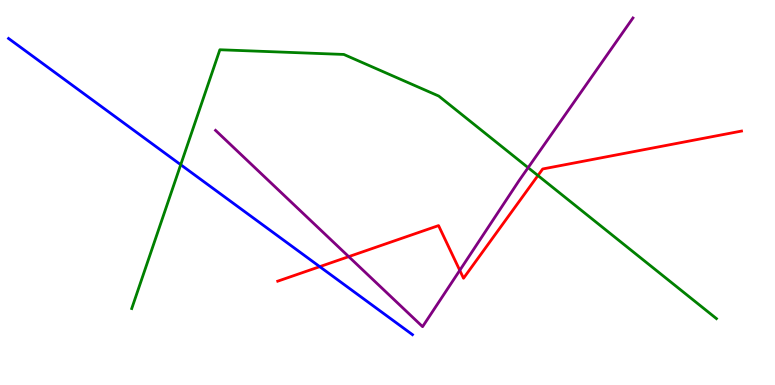[{'lines': ['blue', 'red'], 'intersections': [{'x': 4.13, 'y': 3.07}]}, {'lines': ['green', 'red'], 'intersections': [{'x': 6.94, 'y': 5.44}]}, {'lines': ['purple', 'red'], 'intersections': [{'x': 4.5, 'y': 3.33}, {'x': 5.93, 'y': 2.98}]}, {'lines': ['blue', 'green'], 'intersections': [{'x': 2.33, 'y': 5.72}]}, {'lines': ['blue', 'purple'], 'intersections': []}, {'lines': ['green', 'purple'], 'intersections': [{'x': 6.81, 'y': 5.64}]}]